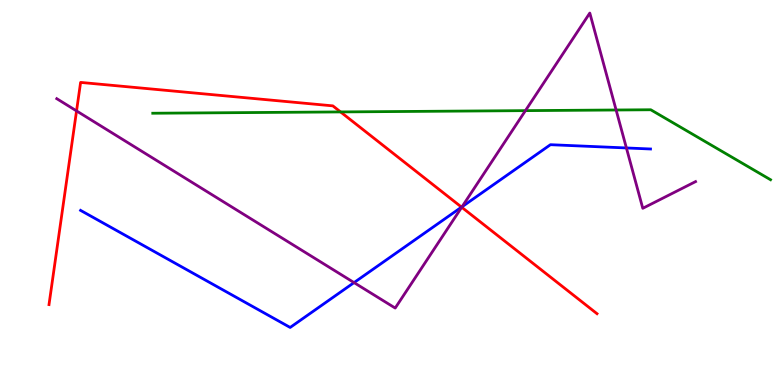[{'lines': ['blue', 'red'], 'intersections': [{'x': 5.96, 'y': 4.62}]}, {'lines': ['green', 'red'], 'intersections': [{'x': 4.39, 'y': 7.09}]}, {'lines': ['purple', 'red'], 'intersections': [{'x': 0.988, 'y': 7.12}, {'x': 5.96, 'y': 4.62}]}, {'lines': ['blue', 'green'], 'intersections': []}, {'lines': ['blue', 'purple'], 'intersections': [{'x': 4.57, 'y': 2.66}, {'x': 5.96, 'y': 4.63}, {'x': 8.08, 'y': 6.16}]}, {'lines': ['green', 'purple'], 'intersections': [{'x': 6.78, 'y': 7.13}, {'x': 7.95, 'y': 7.14}]}]